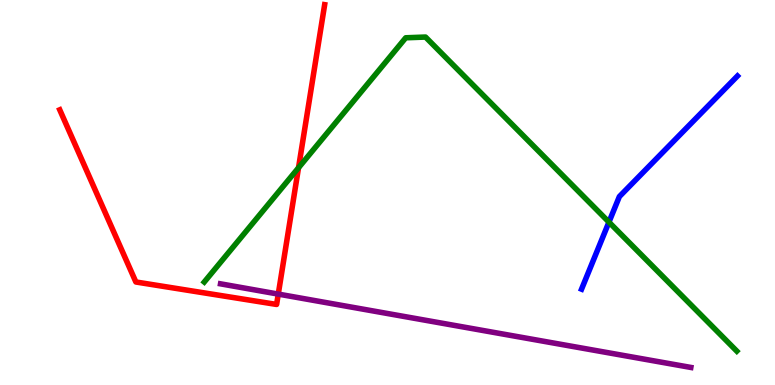[{'lines': ['blue', 'red'], 'intersections': []}, {'lines': ['green', 'red'], 'intersections': [{'x': 3.85, 'y': 5.64}]}, {'lines': ['purple', 'red'], 'intersections': [{'x': 3.59, 'y': 2.36}]}, {'lines': ['blue', 'green'], 'intersections': [{'x': 7.86, 'y': 4.23}]}, {'lines': ['blue', 'purple'], 'intersections': []}, {'lines': ['green', 'purple'], 'intersections': []}]